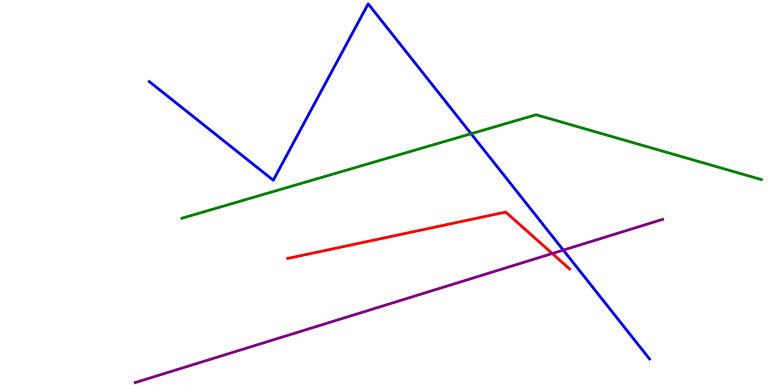[{'lines': ['blue', 'red'], 'intersections': []}, {'lines': ['green', 'red'], 'intersections': []}, {'lines': ['purple', 'red'], 'intersections': [{'x': 7.13, 'y': 3.42}]}, {'lines': ['blue', 'green'], 'intersections': [{'x': 6.08, 'y': 6.53}]}, {'lines': ['blue', 'purple'], 'intersections': [{'x': 7.27, 'y': 3.5}]}, {'lines': ['green', 'purple'], 'intersections': []}]